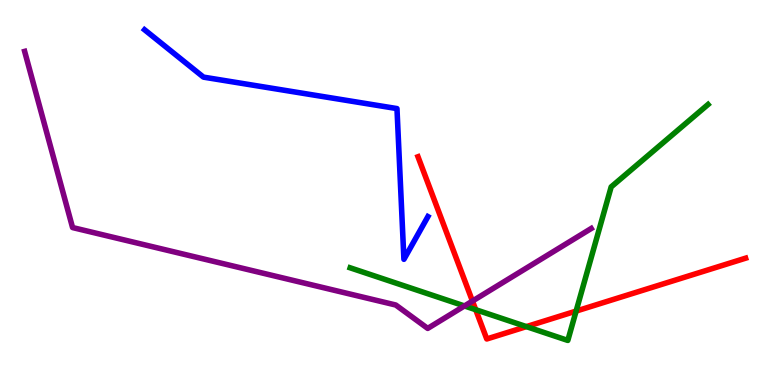[{'lines': ['blue', 'red'], 'intersections': []}, {'lines': ['green', 'red'], 'intersections': [{'x': 6.14, 'y': 1.96}, {'x': 6.79, 'y': 1.52}, {'x': 7.43, 'y': 1.92}]}, {'lines': ['purple', 'red'], 'intersections': [{'x': 6.1, 'y': 2.18}]}, {'lines': ['blue', 'green'], 'intersections': []}, {'lines': ['blue', 'purple'], 'intersections': []}, {'lines': ['green', 'purple'], 'intersections': [{'x': 5.99, 'y': 2.05}]}]